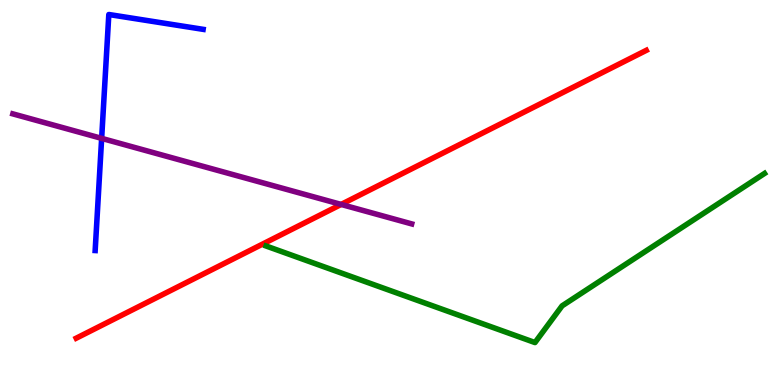[{'lines': ['blue', 'red'], 'intersections': []}, {'lines': ['green', 'red'], 'intersections': []}, {'lines': ['purple', 'red'], 'intersections': [{'x': 4.4, 'y': 4.69}]}, {'lines': ['blue', 'green'], 'intersections': []}, {'lines': ['blue', 'purple'], 'intersections': [{'x': 1.31, 'y': 6.41}]}, {'lines': ['green', 'purple'], 'intersections': []}]